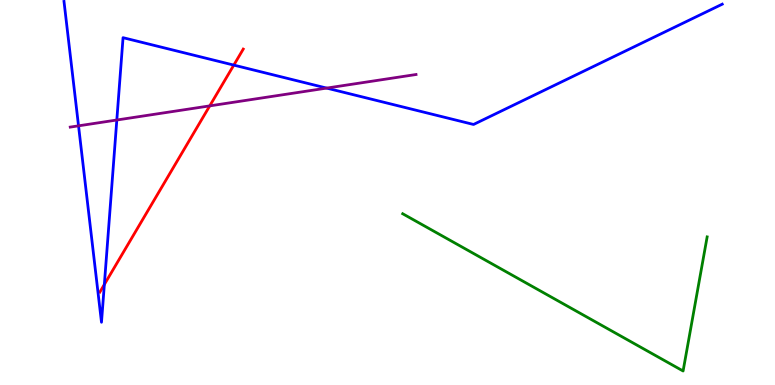[{'lines': ['blue', 'red'], 'intersections': [{'x': 1.35, 'y': 2.61}, {'x': 3.02, 'y': 8.31}]}, {'lines': ['green', 'red'], 'intersections': []}, {'lines': ['purple', 'red'], 'intersections': [{'x': 2.71, 'y': 7.25}]}, {'lines': ['blue', 'green'], 'intersections': []}, {'lines': ['blue', 'purple'], 'intersections': [{'x': 1.01, 'y': 6.73}, {'x': 1.51, 'y': 6.88}, {'x': 4.22, 'y': 7.71}]}, {'lines': ['green', 'purple'], 'intersections': []}]